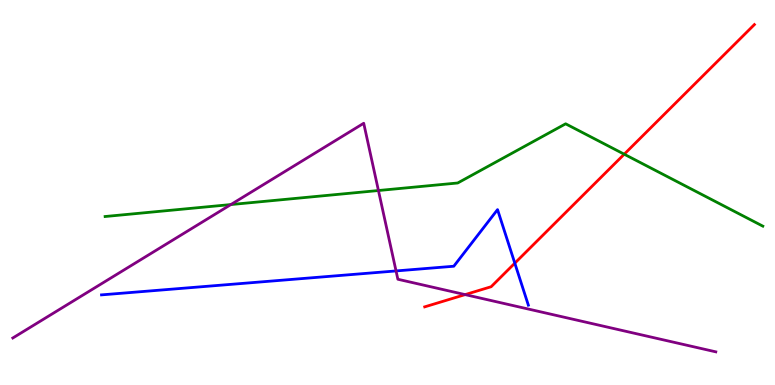[{'lines': ['blue', 'red'], 'intersections': [{'x': 6.64, 'y': 3.16}]}, {'lines': ['green', 'red'], 'intersections': [{'x': 8.05, 'y': 5.99}]}, {'lines': ['purple', 'red'], 'intersections': [{'x': 6.0, 'y': 2.35}]}, {'lines': ['blue', 'green'], 'intersections': []}, {'lines': ['blue', 'purple'], 'intersections': [{'x': 5.11, 'y': 2.96}]}, {'lines': ['green', 'purple'], 'intersections': [{'x': 2.98, 'y': 4.69}, {'x': 4.88, 'y': 5.05}]}]